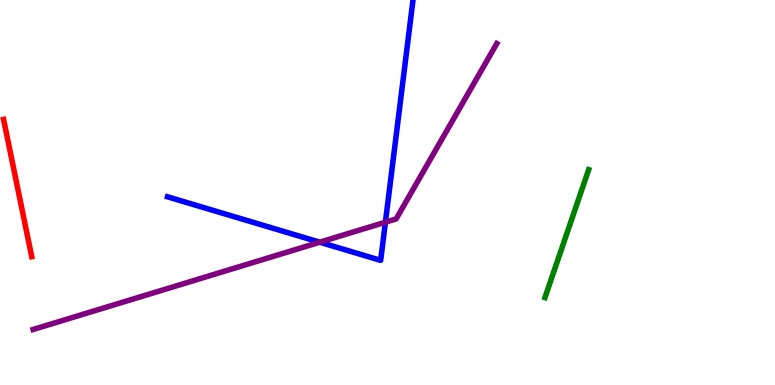[{'lines': ['blue', 'red'], 'intersections': []}, {'lines': ['green', 'red'], 'intersections': []}, {'lines': ['purple', 'red'], 'intersections': []}, {'lines': ['blue', 'green'], 'intersections': []}, {'lines': ['blue', 'purple'], 'intersections': [{'x': 4.13, 'y': 3.71}, {'x': 4.97, 'y': 4.23}]}, {'lines': ['green', 'purple'], 'intersections': []}]